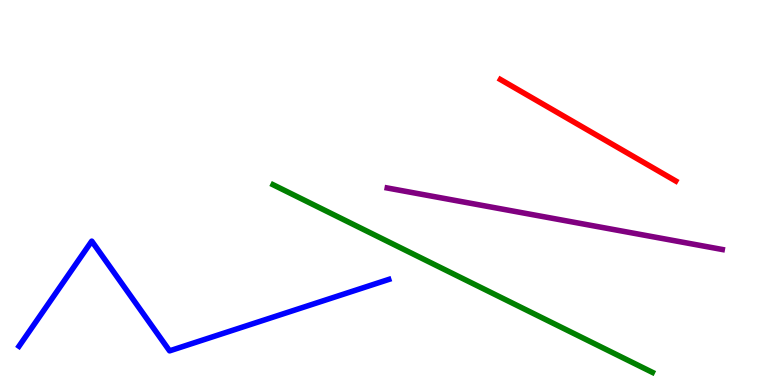[{'lines': ['blue', 'red'], 'intersections': []}, {'lines': ['green', 'red'], 'intersections': []}, {'lines': ['purple', 'red'], 'intersections': []}, {'lines': ['blue', 'green'], 'intersections': []}, {'lines': ['blue', 'purple'], 'intersections': []}, {'lines': ['green', 'purple'], 'intersections': []}]